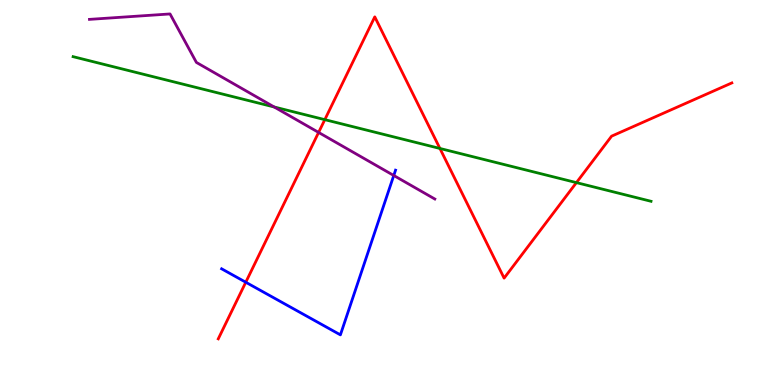[{'lines': ['blue', 'red'], 'intersections': [{'x': 3.17, 'y': 2.67}]}, {'lines': ['green', 'red'], 'intersections': [{'x': 4.19, 'y': 6.89}, {'x': 5.68, 'y': 6.14}, {'x': 7.44, 'y': 5.26}]}, {'lines': ['purple', 'red'], 'intersections': [{'x': 4.11, 'y': 6.56}]}, {'lines': ['blue', 'green'], 'intersections': []}, {'lines': ['blue', 'purple'], 'intersections': [{'x': 5.08, 'y': 5.44}]}, {'lines': ['green', 'purple'], 'intersections': [{'x': 3.54, 'y': 7.22}]}]